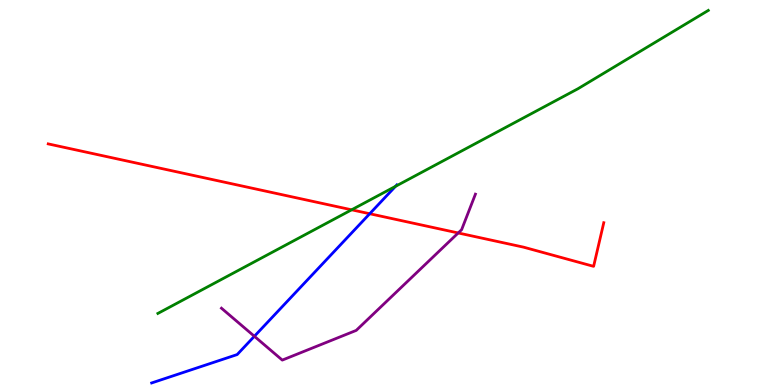[{'lines': ['blue', 'red'], 'intersections': [{'x': 4.77, 'y': 4.45}]}, {'lines': ['green', 'red'], 'intersections': [{'x': 4.54, 'y': 4.55}]}, {'lines': ['purple', 'red'], 'intersections': [{'x': 5.91, 'y': 3.95}]}, {'lines': ['blue', 'green'], 'intersections': [{'x': 5.1, 'y': 5.16}]}, {'lines': ['blue', 'purple'], 'intersections': [{'x': 3.28, 'y': 1.27}]}, {'lines': ['green', 'purple'], 'intersections': []}]